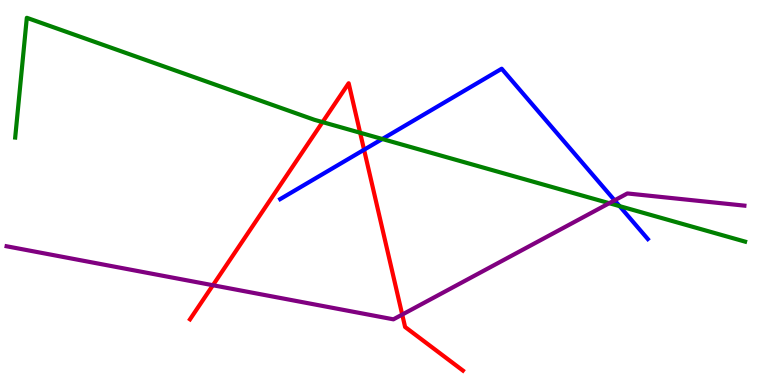[{'lines': ['blue', 'red'], 'intersections': [{'x': 4.7, 'y': 6.11}]}, {'lines': ['green', 'red'], 'intersections': [{'x': 4.16, 'y': 6.83}, {'x': 4.65, 'y': 6.55}]}, {'lines': ['purple', 'red'], 'intersections': [{'x': 2.75, 'y': 2.59}, {'x': 5.19, 'y': 1.83}]}, {'lines': ['blue', 'green'], 'intersections': [{'x': 4.93, 'y': 6.39}, {'x': 7.99, 'y': 4.65}]}, {'lines': ['blue', 'purple'], 'intersections': [{'x': 7.93, 'y': 4.8}]}, {'lines': ['green', 'purple'], 'intersections': [{'x': 7.86, 'y': 4.72}]}]